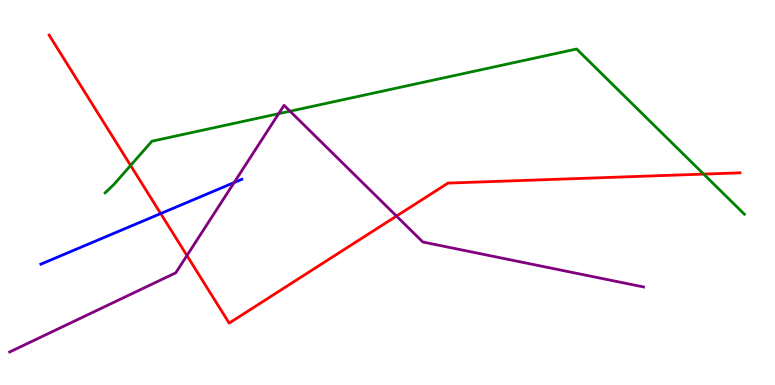[{'lines': ['blue', 'red'], 'intersections': [{'x': 2.07, 'y': 4.45}]}, {'lines': ['green', 'red'], 'intersections': [{'x': 1.69, 'y': 5.7}, {'x': 9.08, 'y': 5.48}]}, {'lines': ['purple', 'red'], 'intersections': [{'x': 2.41, 'y': 3.36}, {'x': 5.12, 'y': 4.39}]}, {'lines': ['blue', 'green'], 'intersections': []}, {'lines': ['blue', 'purple'], 'intersections': [{'x': 3.02, 'y': 5.26}]}, {'lines': ['green', 'purple'], 'intersections': [{'x': 3.6, 'y': 7.05}, {'x': 3.74, 'y': 7.11}]}]